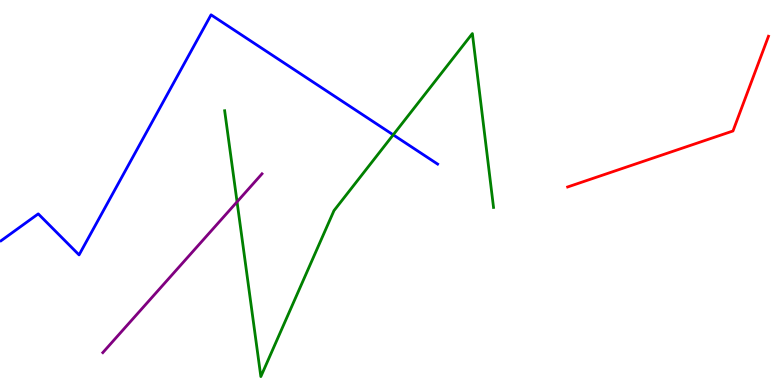[{'lines': ['blue', 'red'], 'intersections': []}, {'lines': ['green', 'red'], 'intersections': []}, {'lines': ['purple', 'red'], 'intersections': []}, {'lines': ['blue', 'green'], 'intersections': [{'x': 5.07, 'y': 6.5}]}, {'lines': ['blue', 'purple'], 'intersections': []}, {'lines': ['green', 'purple'], 'intersections': [{'x': 3.06, 'y': 4.76}]}]